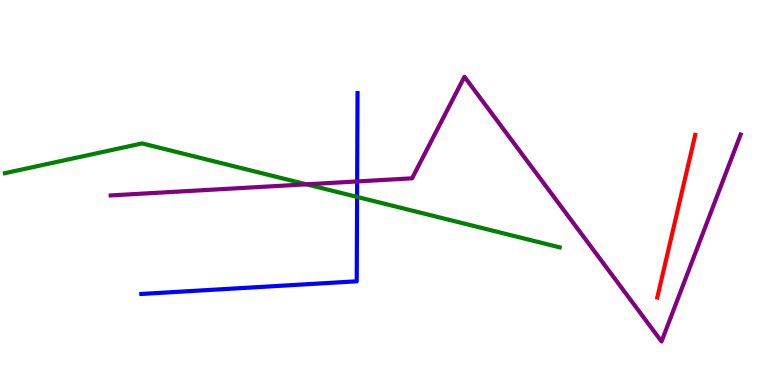[{'lines': ['blue', 'red'], 'intersections': []}, {'lines': ['green', 'red'], 'intersections': []}, {'lines': ['purple', 'red'], 'intersections': []}, {'lines': ['blue', 'green'], 'intersections': [{'x': 4.61, 'y': 4.89}]}, {'lines': ['blue', 'purple'], 'intersections': [{'x': 4.61, 'y': 5.29}]}, {'lines': ['green', 'purple'], 'intersections': [{'x': 3.95, 'y': 5.21}]}]